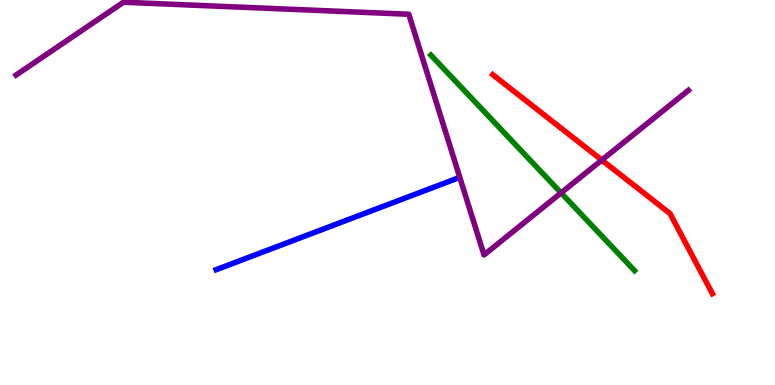[{'lines': ['blue', 'red'], 'intersections': []}, {'lines': ['green', 'red'], 'intersections': []}, {'lines': ['purple', 'red'], 'intersections': [{'x': 7.77, 'y': 5.84}]}, {'lines': ['blue', 'green'], 'intersections': []}, {'lines': ['blue', 'purple'], 'intersections': []}, {'lines': ['green', 'purple'], 'intersections': [{'x': 7.24, 'y': 4.99}]}]